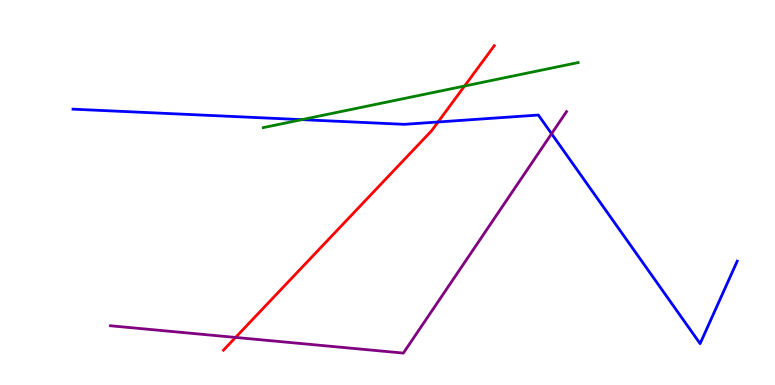[{'lines': ['blue', 'red'], 'intersections': [{'x': 5.65, 'y': 6.83}]}, {'lines': ['green', 'red'], 'intersections': [{'x': 5.99, 'y': 7.77}]}, {'lines': ['purple', 'red'], 'intersections': [{'x': 3.04, 'y': 1.24}]}, {'lines': ['blue', 'green'], 'intersections': [{'x': 3.89, 'y': 6.89}]}, {'lines': ['blue', 'purple'], 'intersections': [{'x': 7.12, 'y': 6.53}]}, {'lines': ['green', 'purple'], 'intersections': []}]